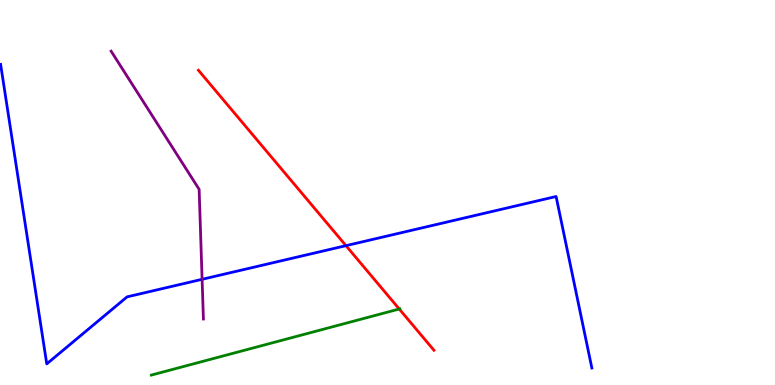[{'lines': ['blue', 'red'], 'intersections': [{'x': 4.46, 'y': 3.62}]}, {'lines': ['green', 'red'], 'intersections': [{'x': 5.15, 'y': 1.97}]}, {'lines': ['purple', 'red'], 'intersections': []}, {'lines': ['blue', 'green'], 'intersections': []}, {'lines': ['blue', 'purple'], 'intersections': [{'x': 2.61, 'y': 2.75}]}, {'lines': ['green', 'purple'], 'intersections': []}]